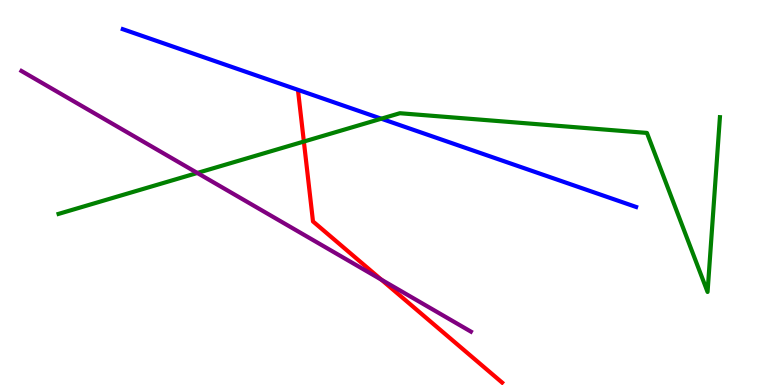[{'lines': ['blue', 'red'], 'intersections': []}, {'lines': ['green', 'red'], 'intersections': [{'x': 3.92, 'y': 6.32}]}, {'lines': ['purple', 'red'], 'intersections': [{'x': 4.92, 'y': 2.74}]}, {'lines': ['blue', 'green'], 'intersections': [{'x': 4.92, 'y': 6.92}]}, {'lines': ['blue', 'purple'], 'intersections': []}, {'lines': ['green', 'purple'], 'intersections': [{'x': 2.55, 'y': 5.51}]}]